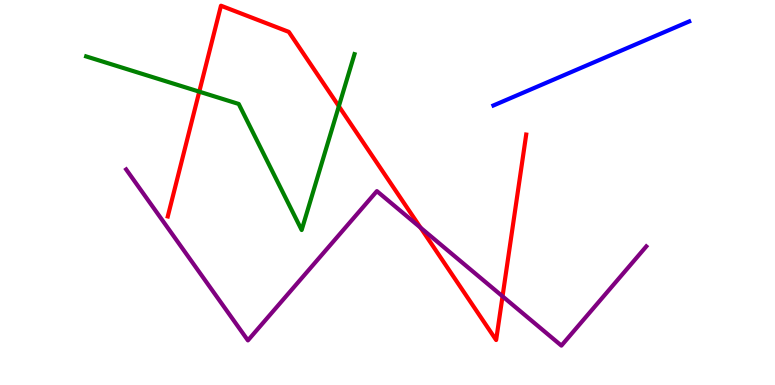[{'lines': ['blue', 'red'], 'intersections': []}, {'lines': ['green', 'red'], 'intersections': [{'x': 2.57, 'y': 7.62}, {'x': 4.37, 'y': 7.24}]}, {'lines': ['purple', 'red'], 'intersections': [{'x': 5.43, 'y': 4.09}, {'x': 6.48, 'y': 2.3}]}, {'lines': ['blue', 'green'], 'intersections': []}, {'lines': ['blue', 'purple'], 'intersections': []}, {'lines': ['green', 'purple'], 'intersections': []}]